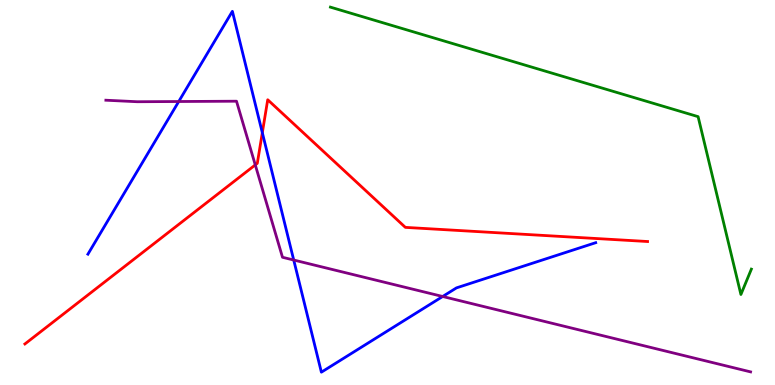[{'lines': ['blue', 'red'], 'intersections': [{'x': 3.38, 'y': 6.55}]}, {'lines': ['green', 'red'], 'intersections': []}, {'lines': ['purple', 'red'], 'intersections': [{'x': 3.29, 'y': 5.72}]}, {'lines': ['blue', 'green'], 'intersections': []}, {'lines': ['blue', 'purple'], 'intersections': [{'x': 2.31, 'y': 7.36}, {'x': 3.79, 'y': 3.25}, {'x': 5.71, 'y': 2.3}]}, {'lines': ['green', 'purple'], 'intersections': []}]